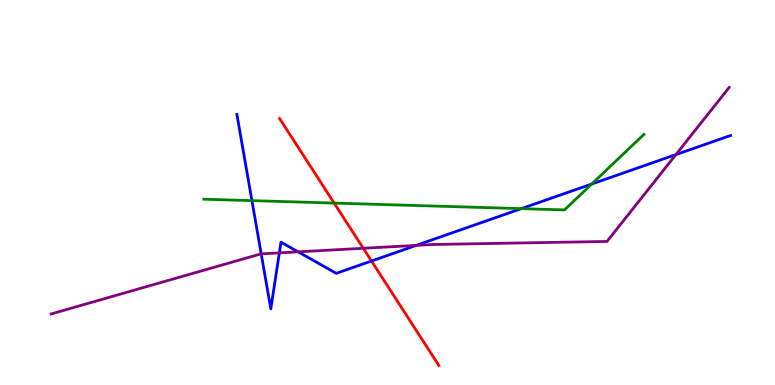[{'lines': ['blue', 'red'], 'intersections': [{'x': 4.79, 'y': 3.22}]}, {'lines': ['green', 'red'], 'intersections': [{'x': 4.31, 'y': 4.73}]}, {'lines': ['purple', 'red'], 'intersections': [{'x': 4.69, 'y': 3.55}]}, {'lines': ['blue', 'green'], 'intersections': [{'x': 3.25, 'y': 4.79}, {'x': 6.73, 'y': 4.58}, {'x': 7.64, 'y': 5.22}]}, {'lines': ['blue', 'purple'], 'intersections': [{'x': 3.37, 'y': 3.41}, {'x': 3.6, 'y': 3.43}, {'x': 3.85, 'y': 3.46}, {'x': 5.37, 'y': 3.63}, {'x': 8.72, 'y': 5.98}]}, {'lines': ['green', 'purple'], 'intersections': []}]